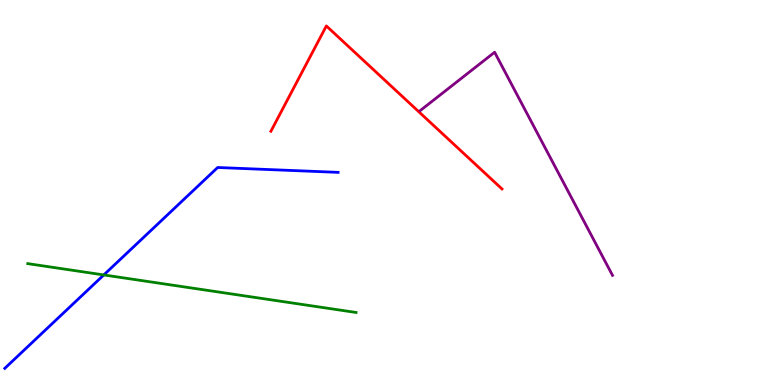[{'lines': ['blue', 'red'], 'intersections': []}, {'lines': ['green', 'red'], 'intersections': []}, {'lines': ['purple', 'red'], 'intersections': []}, {'lines': ['blue', 'green'], 'intersections': [{'x': 1.34, 'y': 2.86}]}, {'lines': ['blue', 'purple'], 'intersections': []}, {'lines': ['green', 'purple'], 'intersections': []}]